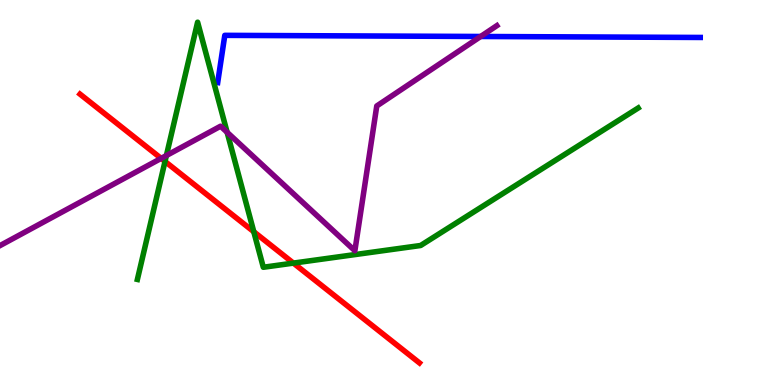[{'lines': ['blue', 'red'], 'intersections': []}, {'lines': ['green', 'red'], 'intersections': [{'x': 2.13, 'y': 5.81}, {'x': 3.27, 'y': 3.98}, {'x': 3.79, 'y': 3.17}]}, {'lines': ['purple', 'red'], 'intersections': [{'x': 2.08, 'y': 5.89}]}, {'lines': ['blue', 'green'], 'intersections': []}, {'lines': ['blue', 'purple'], 'intersections': [{'x': 6.2, 'y': 9.05}]}, {'lines': ['green', 'purple'], 'intersections': [{'x': 2.15, 'y': 5.96}, {'x': 2.93, 'y': 6.56}]}]